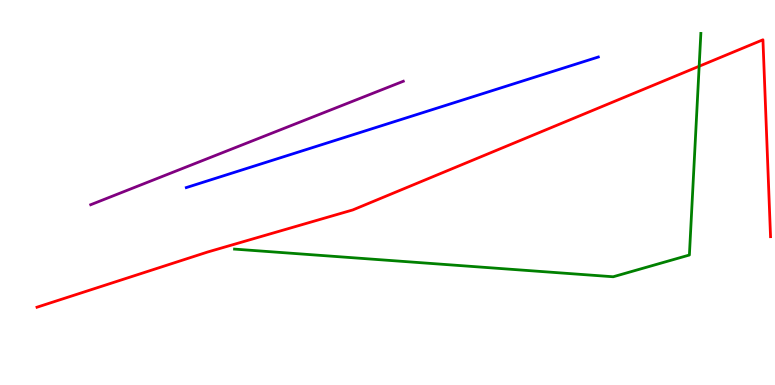[{'lines': ['blue', 'red'], 'intersections': []}, {'lines': ['green', 'red'], 'intersections': [{'x': 9.02, 'y': 8.28}]}, {'lines': ['purple', 'red'], 'intersections': []}, {'lines': ['blue', 'green'], 'intersections': []}, {'lines': ['blue', 'purple'], 'intersections': []}, {'lines': ['green', 'purple'], 'intersections': []}]